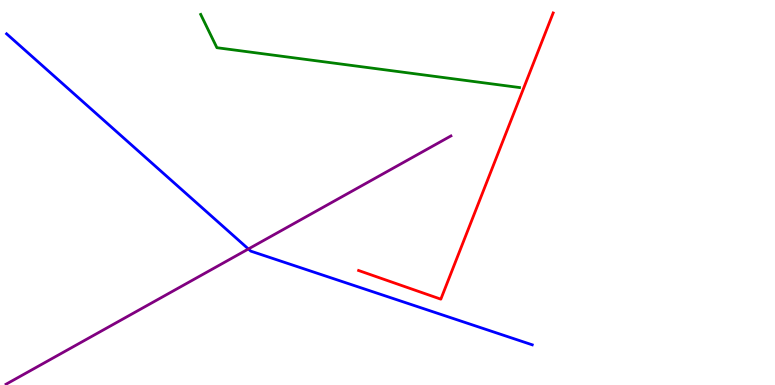[{'lines': ['blue', 'red'], 'intersections': []}, {'lines': ['green', 'red'], 'intersections': []}, {'lines': ['purple', 'red'], 'intersections': []}, {'lines': ['blue', 'green'], 'intersections': []}, {'lines': ['blue', 'purple'], 'intersections': [{'x': 3.21, 'y': 3.53}]}, {'lines': ['green', 'purple'], 'intersections': []}]